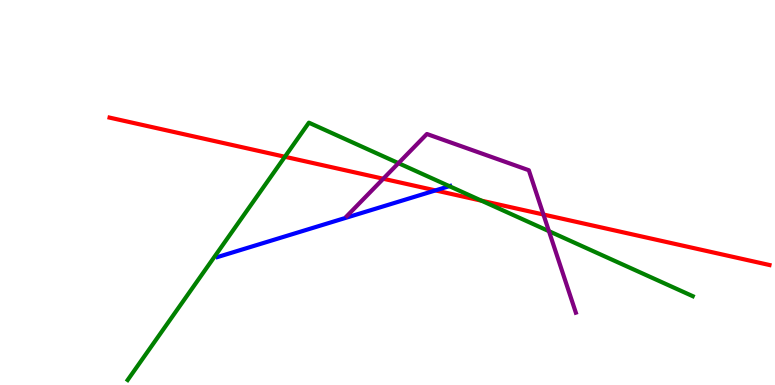[{'lines': ['blue', 'red'], 'intersections': [{'x': 5.62, 'y': 5.05}]}, {'lines': ['green', 'red'], 'intersections': [{'x': 3.68, 'y': 5.93}, {'x': 6.21, 'y': 4.79}]}, {'lines': ['purple', 'red'], 'intersections': [{'x': 4.95, 'y': 5.36}, {'x': 7.01, 'y': 4.43}]}, {'lines': ['blue', 'green'], 'intersections': [{'x': 5.8, 'y': 5.16}]}, {'lines': ['blue', 'purple'], 'intersections': []}, {'lines': ['green', 'purple'], 'intersections': [{'x': 5.14, 'y': 5.76}, {'x': 7.08, 'y': 4.0}]}]